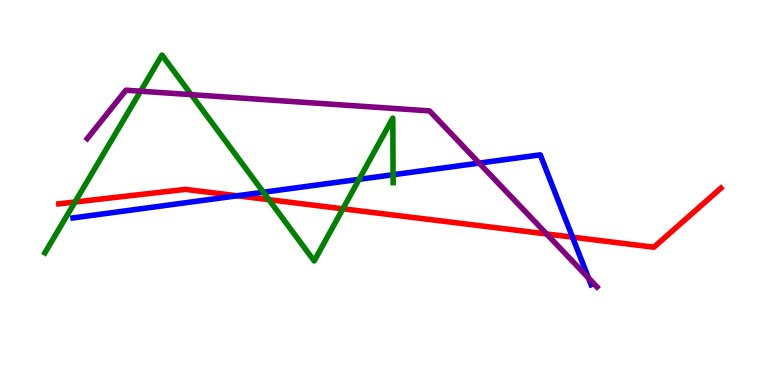[{'lines': ['blue', 'red'], 'intersections': [{'x': 3.06, 'y': 4.92}, {'x': 7.39, 'y': 3.84}]}, {'lines': ['green', 'red'], 'intersections': [{'x': 0.968, 'y': 4.75}, {'x': 3.47, 'y': 4.81}, {'x': 4.42, 'y': 4.58}]}, {'lines': ['purple', 'red'], 'intersections': [{'x': 7.05, 'y': 3.92}]}, {'lines': ['blue', 'green'], 'intersections': [{'x': 3.4, 'y': 5.01}, {'x': 4.63, 'y': 5.34}, {'x': 5.07, 'y': 5.46}]}, {'lines': ['blue', 'purple'], 'intersections': [{'x': 6.18, 'y': 5.76}, {'x': 7.59, 'y': 2.78}]}, {'lines': ['green', 'purple'], 'intersections': [{'x': 1.81, 'y': 7.63}, {'x': 2.47, 'y': 7.54}]}]